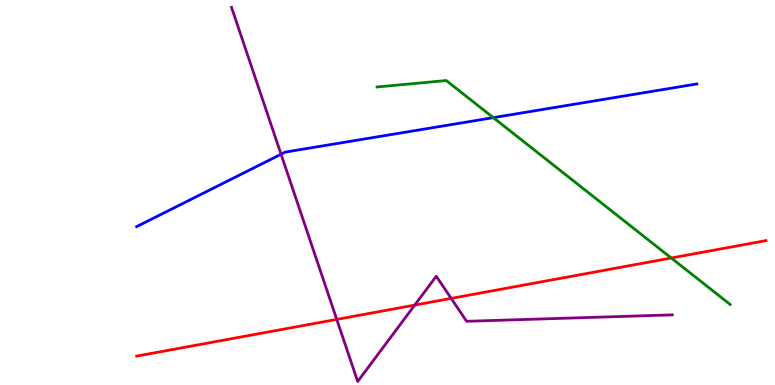[{'lines': ['blue', 'red'], 'intersections': []}, {'lines': ['green', 'red'], 'intersections': [{'x': 8.66, 'y': 3.3}]}, {'lines': ['purple', 'red'], 'intersections': [{'x': 4.35, 'y': 1.7}, {'x': 5.35, 'y': 2.08}, {'x': 5.82, 'y': 2.25}]}, {'lines': ['blue', 'green'], 'intersections': [{'x': 6.37, 'y': 6.94}]}, {'lines': ['blue', 'purple'], 'intersections': [{'x': 3.63, 'y': 5.99}]}, {'lines': ['green', 'purple'], 'intersections': []}]